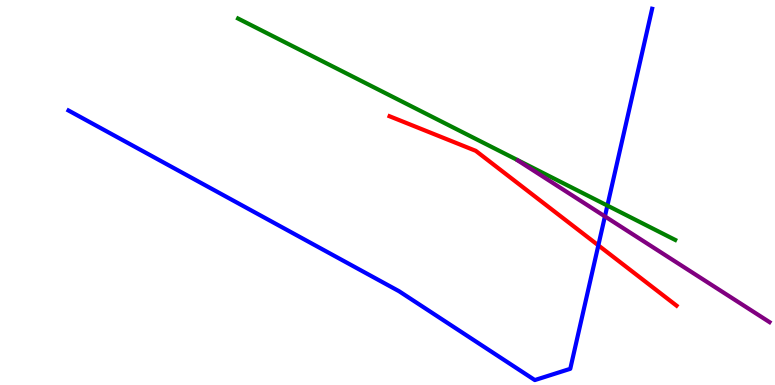[{'lines': ['blue', 'red'], 'intersections': [{'x': 7.72, 'y': 3.63}]}, {'lines': ['green', 'red'], 'intersections': []}, {'lines': ['purple', 'red'], 'intersections': []}, {'lines': ['blue', 'green'], 'intersections': [{'x': 7.84, 'y': 4.66}]}, {'lines': ['blue', 'purple'], 'intersections': [{'x': 7.81, 'y': 4.38}]}, {'lines': ['green', 'purple'], 'intersections': []}]